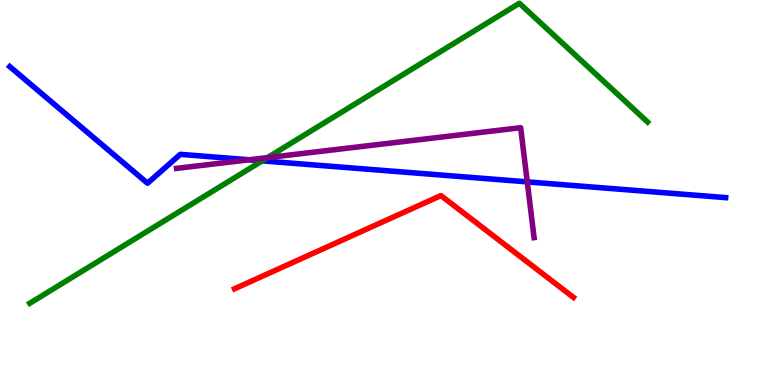[{'lines': ['blue', 'red'], 'intersections': []}, {'lines': ['green', 'red'], 'intersections': []}, {'lines': ['purple', 'red'], 'intersections': []}, {'lines': ['blue', 'green'], 'intersections': [{'x': 3.38, 'y': 5.82}]}, {'lines': ['blue', 'purple'], 'intersections': [{'x': 3.21, 'y': 5.85}, {'x': 6.8, 'y': 5.28}]}, {'lines': ['green', 'purple'], 'intersections': [{'x': 3.45, 'y': 5.91}]}]